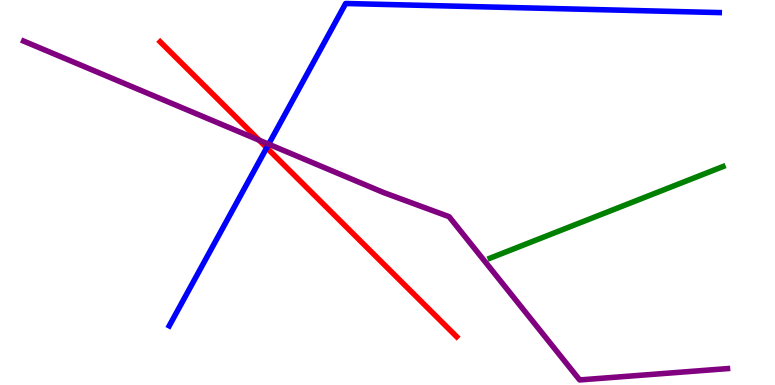[{'lines': ['blue', 'red'], 'intersections': [{'x': 3.44, 'y': 6.16}]}, {'lines': ['green', 'red'], 'intersections': []}, {'lines': ['purple', 'red'], 'intersections': [{'x': 3.34, 'y': 6.36}]}, {'lines': ['blue', 'green'], 'intersections': []}, {'lines': ['blue', 'purple'], 'intersections': [{'x': 3.47, 'y': 6.25}]}, {'lines': ['green', 'purple'], 'intersections': []}]